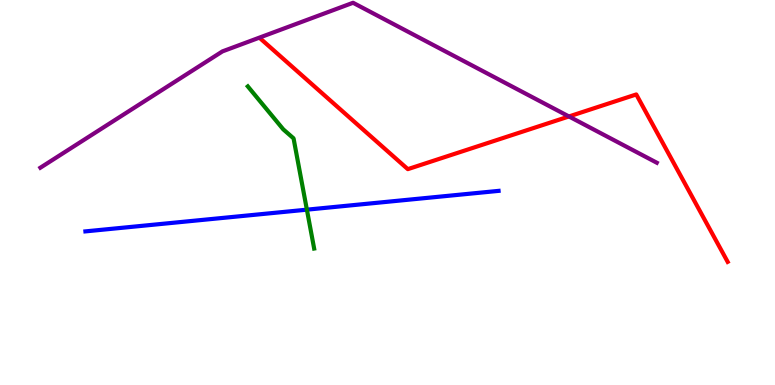[{'lines': ['blue', 'red'], 'intersections': []}, {'lines': ['green', 'red'], 'intersections': []}, {'lines': ['purple', 'red'], 'intersections': [{'x': 7.34, 'y': 6.98}]}, {'lines': ['blue', 'green'], 'intersections': [{'x': 3.96, 'y': 4.55}]}, {'lines': ['blue', 'purple'], 'intersections': []}, {'lines': ['green', 'purple'], 'intersections': []}]